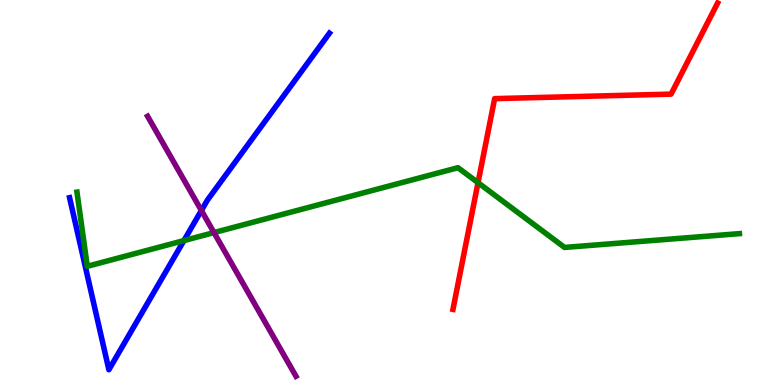[{'lines': ['blue', 'red'], 'intersections': []}, {'lines': ['green', 'red'], 'intersections': [{'x': 6.17, 'y': 5.26}]}, {'lines': ['purple', 'red'], 'intersections': []}, {'lines': ['blue', 'green'], 'intersections': [{'x': 2.37, 'y': 3.75}]}, {'lines': ['blue', 'purple'], 'intersections': [{'x': 2.6, 'y': 4.53}]}, {'lines': ['green', 'purple'], 'intersections': [{'x': 2.76, 'y': 3.96}]}]